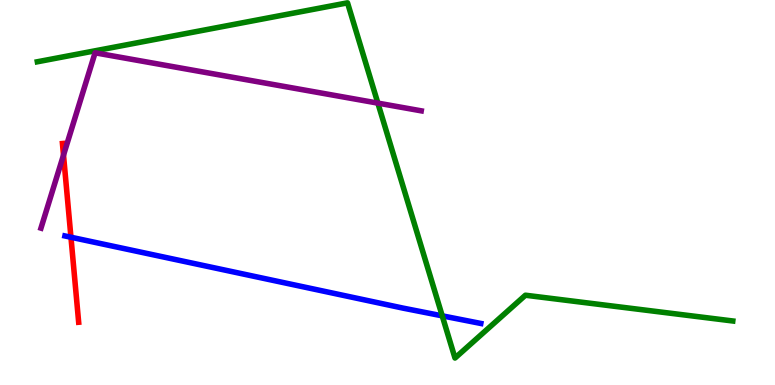[{'lines': ['blue', 'red'], 'intersections': [{'x': 0.916, 'y': 3.84}]}, {'lines': ['green', 'red'], 'intersections': []}, {'lines': ['purple', 'red'], 'intersections': [{'x': 0.819, 'y': 5.97}]}, {'lines': ['blue', 'green'], 'intersections': [{'x': 5.71, 'y': 1.8}]}, {'lines': ['blue', 'purple'], 'intersections': []}, {'lines': ['green', 'purple'], 'intersections': [{'x': 4.88, 'y': 7.32}]}]